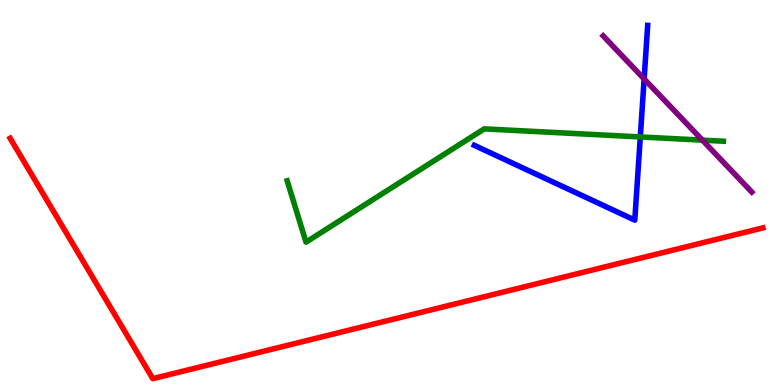[{'lines': ['blue', 'red'], 'intersections': []}, {'lines': ['green', 'red'], 'intersections': []}, {'lines': ['purple', 'red'], 'intersections': []}, {'lines': ['blue', 'green'], 'intersections': [{'x': 8.26, 'y': 6.44}]}, {'lines': ['blue', 'purple'], 'intersections': [{'x': 8.31, 'y': 7.95}]}, {'lines': ['green', 'purple'], 'intersections': [{'x': 9.06, 'y': 6.36}]}]